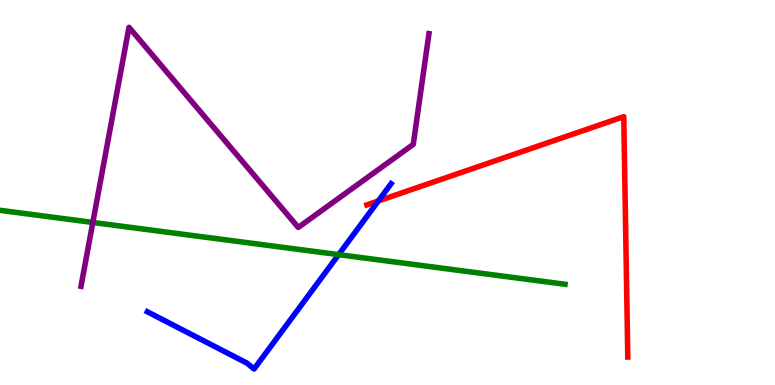[{'lines': ['blue', 'red'], 'intersections': [{'x': 4.88, 'y': 4.78}]}, {'lines': ['green', 'red'], 'intersections': []}, {'lines': ['purple', 'red'], 'intersections': []}, {'lines': ['blue', 'green'], 'intersections': [{'x': 4.37, 'y': 3.39}]}, {'lines': ['blue', 'purple'], 'intersections': []}, {'lines': ['green', 'purple'], 'intersections': [{'x': 1.2, 'y': 4.22}]}]